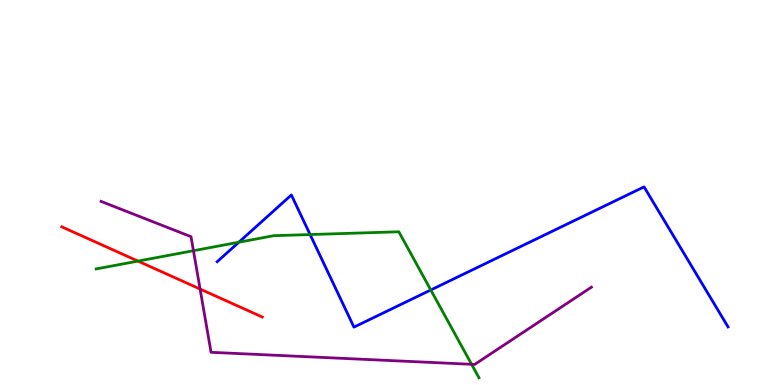[{'lines': ['blue', 'red'], 'intersections': []}, {'lines': ['green', 'red'], 'intersections': [{'x': 1.78, 'y': 3.22}]}, {'lines': ['purple', 'red'], 'intersections': [{'x': 2.58, 'y': 2.49}]}, {'lines': ['blue', 'green'], 'intersections': [{'x': 3.08, 'y': 3.71}, {'x': 4.0, 'y': 3.91}, {'x': 5.56, 'y': 2.47}]}, {'lines': ['blue', 'purple'], 'intersections': []}, {'lines': ['green', 'purple'], 'intersections': [{'x': 2.5, 'y': 3.49}, {'x': 6.08, 'y': 0.538}]}]